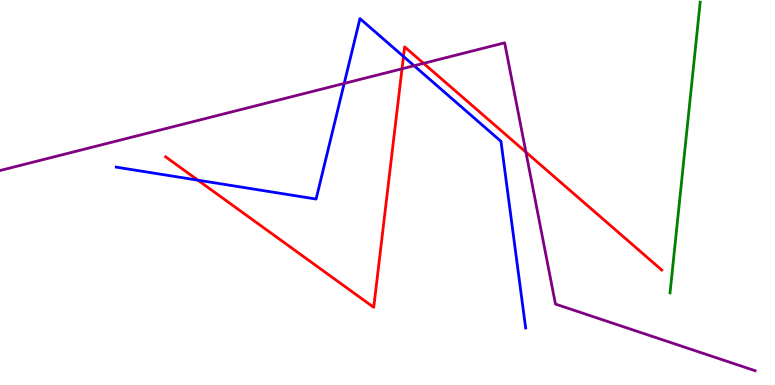[{'lines': ['blue', 'red'], 'intersections': [{'x': 2.55, 'y': 5.32}, {'x': 5.21, 'y': 8.53}]}, {'lines': ['green', 'red'], 'intersections': []}, {'lines': ['purple', 'red'], 'intersections': [{'x': 5.19, 'y': 8.21}, {'x': 5.47, 'y': 8.35}, {'x': 6.79, 'y': 6.05}]}, {'lines': ['blue', 'green'], 'intersections': []}, {'lines': ['blue', 'purple'], 'intersections': [{'x': 4.44, 'y': 7.83}, {'x': 5.34, 'y': 8.29}]}, {'lines': ['green', 'purple'], 'intersections': []}]